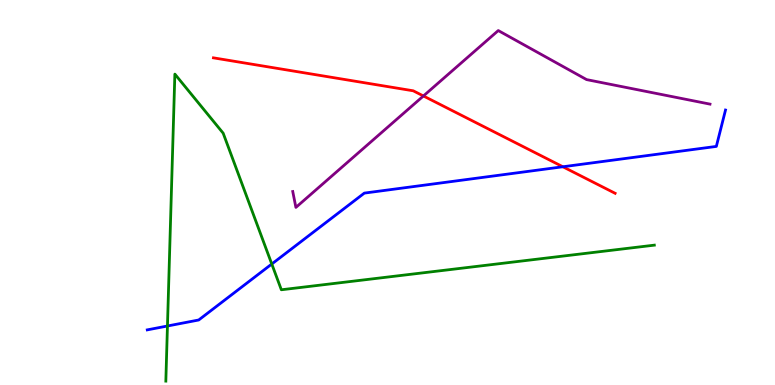[{'lines': ['blue', 'red'], 'intersections': [{'x': 7.26, 'y': 5.67}]}, {'lines': ['green', 'red'], 'intersections': []}, {'lines': ['purple', 'red'], 'intersections': [{'x': 5.46, 'y': 7.51}]}, {'lines': ['blue', 'green'], 'intersections': [{'x': 2.16, 'y': 1.53}, {'x': 3.51, 'y': 3.14}]}, {'lines': ['blue', 'purple'], 'intersections': []}, {'lines': ['green', 'purple'], 'intersections': []}]